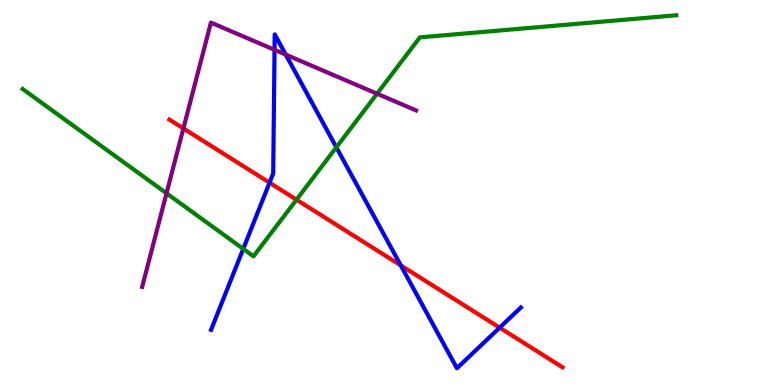[{'lines': ['blue', 'red'], 'intersections': [{'x': 3.48, 'y': 5.25}, {'x': 5.17, 'y': 3.11}, {'x': 6.45, 'y': 1.49}]}, {'lines': ['green', 'red'], 'intersections': [{'x': 3.83, 'y': 4.81}]}, {'lines': ['purple', 'red'], 'intersections': [{'x': 2.37, 'y': 6.66}]}, {'lines': ['blue', 'green'], 'intersections': [{'x': 3.14, 'y': 3.54}, {'x': 4.34, 'y': 6.17}]}, {'lines': ['blue', 'purple'], 'intersections': [{'x': 3.54, 'y': 8.71}, {'x': 3.69, 'y': 8.58}]}, {'lines': ['green', 'purple'], 'intersections': [{'x': 2.15, 'y': 4.98}, {'x': 4.87, 'y': 7.57}]}]